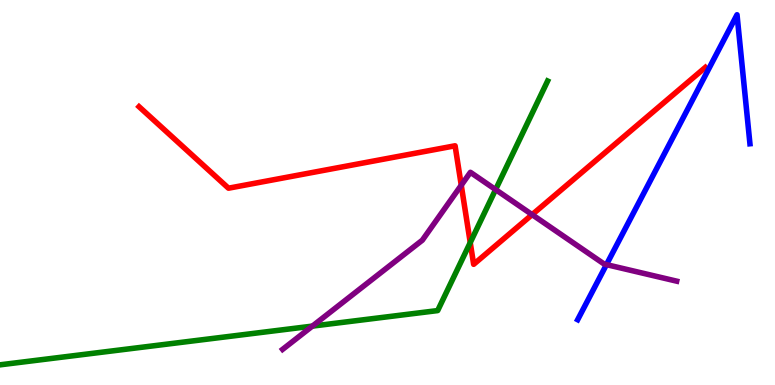[{'lines': ['blue', 'red'], 'intersections': []}, {'lines': ['green', 'red'], 'intersections': [{'x': 6.07, 'y': 3.7}]}, {'lines': ['purple', 'red'], 'intersections': [{'x': 5.95, 'y': 5.19}, {'x': 6.87, 'y': 4.43}]}, {'lines': ['blue', 'green'], 'intersections': []}, {'lines': ['blue', 'purple'], 'intersections': [{'x': 7.83, 'y': 3.13}]}, {'lines': ['green', 'purple'], 'intersections': [{'x': 4.03, 'y': 1.53}, {'x': 6.39, 'y': 5.08}]}]